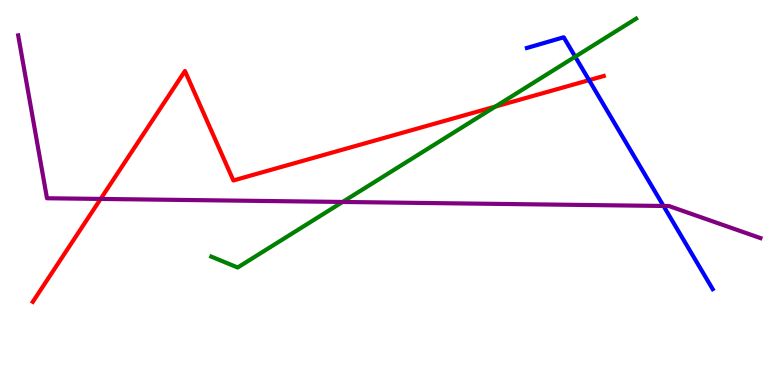[{'lines': ['blue', 'red'], 'intersections': [{'x': 7.6, 'y': 7.92}]}, {'lines': ['green', 'red'], 'intersections': [{'x': 6.39, 'y': 7.23}]}, {'lines': ['purple', 'red'], 'intersections': [{'x': 1.3, 'y': 4.83}]}, {'lines': ['blue', 'green'], 'intersections': [{'x': 7.42, 'y': 8.53}]}, {'lines': ['blue', 'purple'], 'intersections': [{'x': 8.56, 'y': 4.65}]}, {'lines': ['green', 'purple'], 'intersections': [{'x': 4.42, 'y': 4.75}]}]